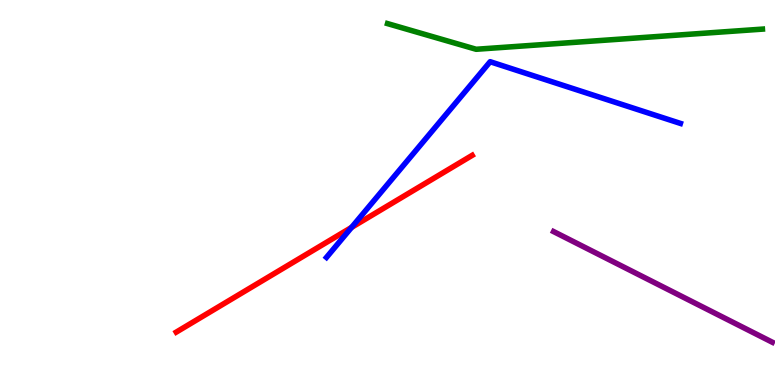[{'lines': ['blue', 'red'], 'intersections': [{'x': 4.54, 'y': 4.09}]}, {'lines': ['green', 'red'], 'intersections': []}, {'lines': ['purple', 'red'], 'intersections': []}, {'lines': ['blue', 'green'], 'intersections': []}, {'lines': ['blue', 'purple'], 'intersections': []}, {'lines': ['green', 'purple'], 'intersections': []}]